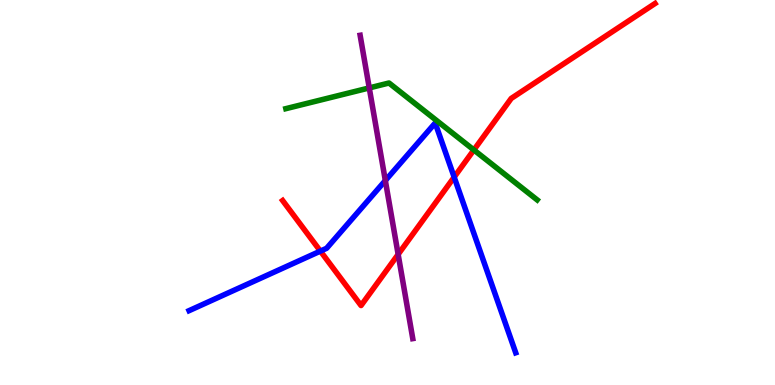[{'lines': ['blue', 'red'], 'intersections': [{'x': 4.13, 'y': 3.48}, {'x': 5.86, 'y': 5.4}]}, {'lines': ['green', 'red'], 'intersections': [{'x': 6.11, 'y': 6.11}]}, {'lines': ['purple', 'red'], 'intersections': [{'x': 5.14, 'y': 3.39}]}, {'lines': ['blue', 'green'], 'intersections': []}, {'lines': ['blue', 'purple'], 'intersections': [{'x': 4.97, 'y': 5.31}]}, {'lines': ['green', 'purple'], 'intersections': [{'x': 4.76, 'y': 7.72}]}]